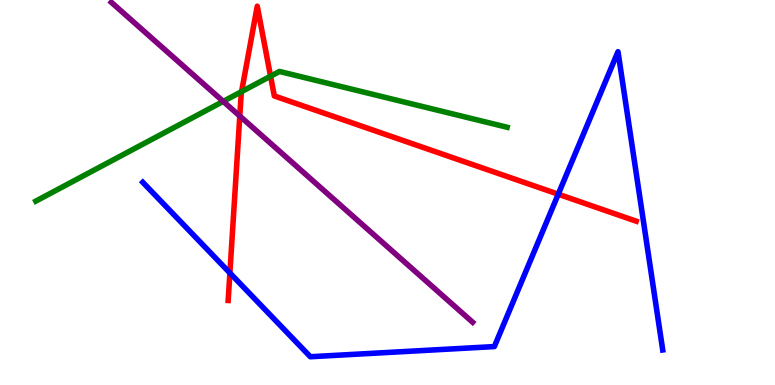[{'lines': ['blue', 'red'], 'intersections': [{'x': 2.97, 'y': 2.91}, {'x': 7.2, 'y': 4.96}]}, {'lines': ['green', 'red'], 'intersections': [{'x': 3.12, 'y': 7.62}, {'x': 3.49, 'y': 8.02}]}, {'lines': ['purple', 'red'], 'intersections': [{'x': 3.09, 'y': 6.99}]}, {'lines': ['blue', 'green'], 'intersections': []}, {'lines': ['blue', 'purple'], 'intersections': []}, {'lines': ['green', 'purple'], 'intersections': [{'x': 2.88, 'y': 7.37}]}]